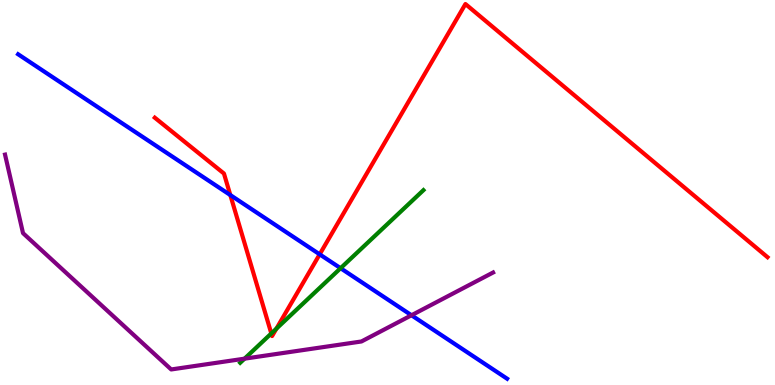[{'lines': ['blue', 'red'], 'intersections': [{'x': 2.97, 'y': 4.93}, {'x': 4.12, 'y': 3.39}]}, {'lines': ['green', 'red'], 'intersections': [{'x': 3.5, 'y': 1.34}, {'x': 3.57, 'y': 1.46}]}, {'lines': ['purple', 'red'], 'intersections': []}, {'lines': ['blue', 'green'], 'intersections': [{'x': 4.39, 'y': 3.03}]}, {'lines': ['blue', 'purple'], 'intersections': [{'x': 5.31, 'y': 1.81}]}, {'lines': ['green', 'purple'], 'intersections': [{'x': 3.16, 'y': 0.684}]}]